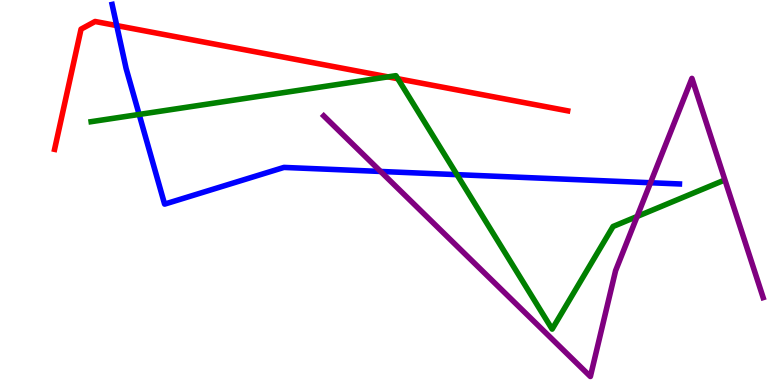[{'lines': ['blue', 'red'], 'intersections': [{'x': 1.51, 'y': 9.34}]}, {'lines': ['green', 'red'], 'intersections': [{'x': 5.01, 'y': 8.0}, {'x': 5.13, 'y': 7.96}]}, {'lines': ['purple', 'red'], 'intersections': []}, {'lines': ['blue', 'green'], 'intersections': [{'x': 1.8, 'y': 7.03}, {'x': 5.9, 'y': 5.46}]}, {'lines': ['blue', 'purple'], 'intersections': [{'x': 4.91, 'y': 5.55}, {'x': 8.39, 'y': 5.25}]}, {'lines': ['green', 'purple'], 'intersections': [{'x': 8.22, 'y': 4.38}]}]